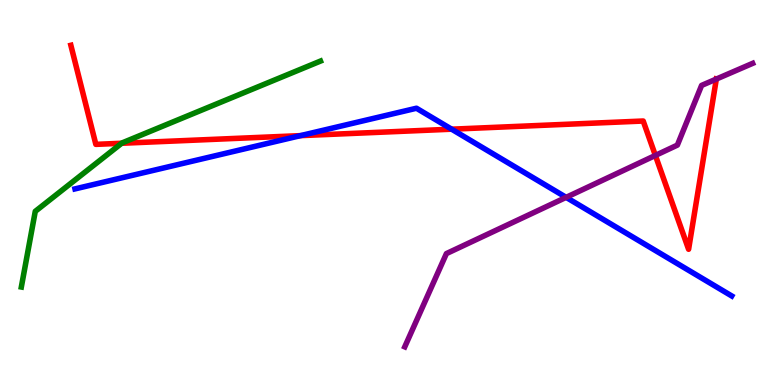[{'lines': ['blue', 'red'], 'intersections': [{'x': 3.88, 'y': 6.48}, {'x': 5.83, 'y': 6.64}]}, {'lines': ['green', 'red'], 'intersections': [{'x': 1.57, 'y': 6.28}]}, {'lines': ['purple', 'red'], 'intersections': [{'x': 8.46, 'y': 5.96}, {'x': 9.24, 'y': 7.95}]}, {'lines': ['blue', 'green'], 'intersections': []}, {'lines': ['blue', 'purple'], 'intersections': [{'x': 7.3, 'y': 4.87}]}, {'lines': ['green', 'purple'], 'intersections': []}]